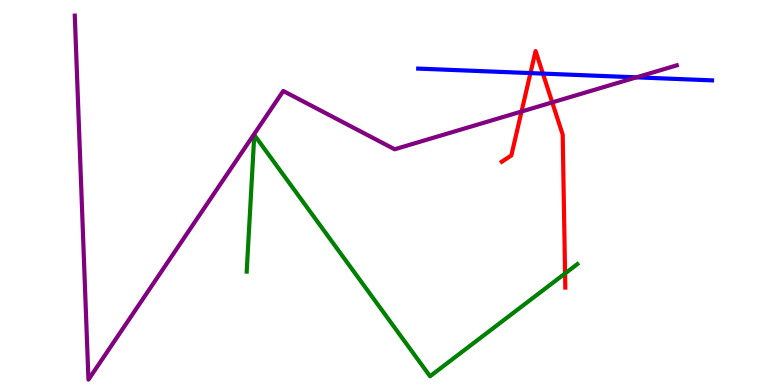[{'lines': ['blue', 'red'], 'intersections': [{'x': 6.84, 'y': 8.1}, {'x': 7.01, 'y': 8.09}]}, {'lines': ['green', 'red'], 'intersections': [{'x': 7.29, 'y': 2.9}]}, {'lines': ['purple', 'red'], 'intersections': [{'x': 6.73, 'y': 7.1}, {'x': 7.13, 'y': 7.34}]}, {'lines': ['blue', 'green'], 'intersections': []}, {'lines': ['blue', 'purple'], 'intersections': [{'x': 8.21, 'y': 7.99}]}, {'lines': ['green', 'purple'], 'intersections': []}]